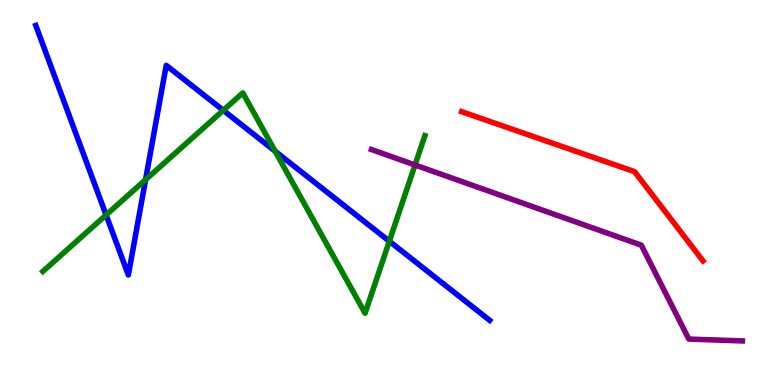[{'lines': ['blue', 'red'], 'intersections': []}, {'lines': ['green', 'red'], 'intersections': []}, {'lines': ['purple', 'red'], 'intersections': []}, {'lines': ['blue', 'green'], 'intersections': [{'x': 1.37, 'y': 4.42}, {'x': 1.88, 'y': 5.33}, {'x': 2.88, 'y': 7.13}, {'x': 3.55, 'y': 6.07}, {'x': 5.02, 'y': 3.73}]}, {'lines': ['blue', 'purple'], 'intersections': []}, {'lines': ['green', 'purple'], 'intersections': [{'x': 5.36, 'y': 5.71}]}]